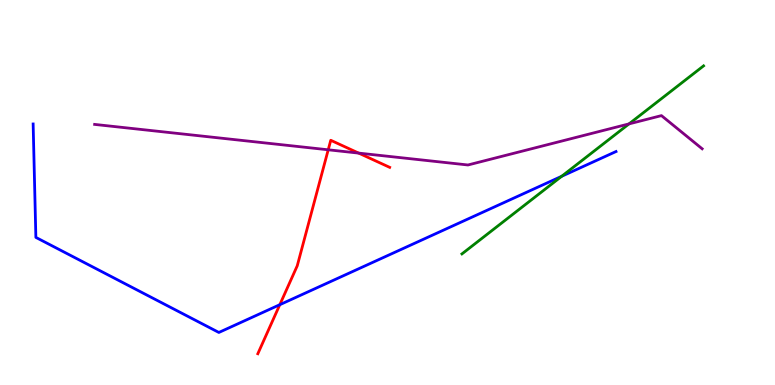[{'lines': ['blue', 'red'], 'intersections': [{'x': 3.61, 'y': 2.09}]}, {'lines': ['green', 'red'], 'intersections': []}, {'lines': ['purple', 'red'], 'intersections': [{'x': 4.24, 'y': 6.11}, {'x': 4.63, 'y': 6.02}]}, {'lines': ['blue', 'green'], 'intersections': [{'x': 7.25, 'y': 5.42}]}, {'lines': ['blue', 'purple'], 'intersections': []}, {'lines': ['green', 'purple'], 'intersections': [{'x': 8.12, 'y': 6.78}]}]